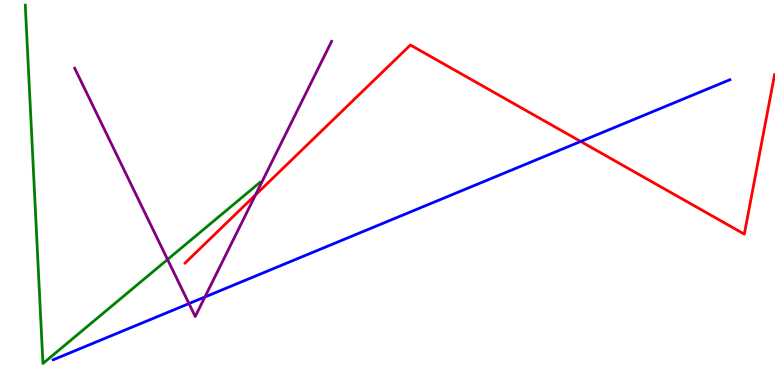[{'lines': ['blue', 'red'], 'intersections': [{'x': 7.49, 'y': 6.33}]}, {'lines': ['green', 'red'], 'intersections': []}, {'lines': ['purple', 'red'], 'intersections': [{'x': 3.3, 'y': 4.94}]}, {'lines': ['blue', 'green'], 'intersections': []}, {'lines': ['blue', 'purple'], 'intersections': [{'x': 2.44, 'y': 2.11}, {'x': 2.64, 'y': 2.29}]}, {'lines': ['green', 'purple'], 'intersections': [{'x': 2.16, 'y': 3.26}]}]